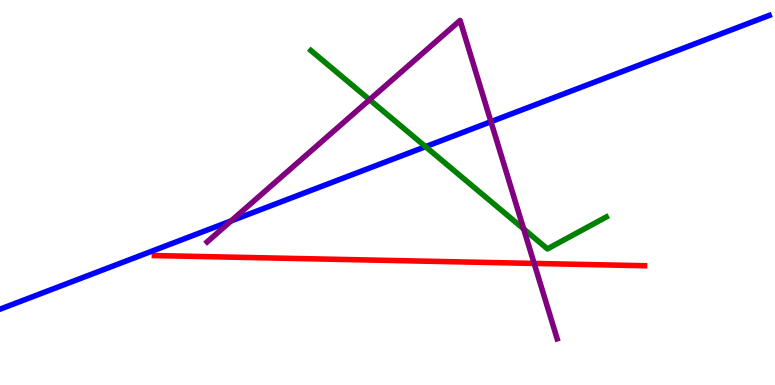[{'lines': ['blue', 'red'], 'intersections': []}, {'lines': ['green', 'red'], 'intersections': []}, {'lines': ['purple', 'red'], 'intersections': [{'x': 6.89, 'y': 3.16}]}, {'lines': ['blue', 'green'], 'intersections': [{'x': 5.49, 'y': 6.19}]}, {'lines': ['blue', 'purple'], 'intersections': [{'x': 2.98, 'y': 4.26}, {'x': 6.33, 'y': 6.84}]}, {'lines': ['green', 'purple'], 'intersections': [{'x': 4.77, 'y': 7.41}, {'x': 6.76, 'y': 4.05}]}]